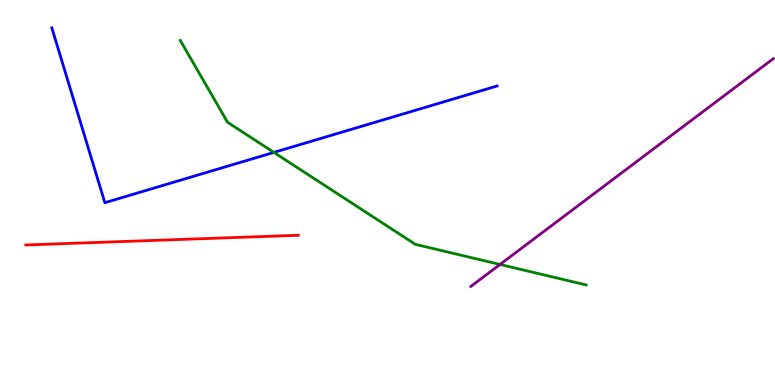[{'lines': ['blue', 'red'], 'intersections': []}, {'lines': ['green', 'red'], 'intersections': []}, {'lines': ['purple', 'red'], 'intersections': []}, {'lines': ['blue', 'green'], 'intersections': [{'x': 3.53, 'y': 6.04}]}, {'lines': ['blue', 'purple'], 'intersections': []}, {'lines': ['green', 'purple'], 'intersections': [{'x': 6.45, 'y': 3.13}]}]